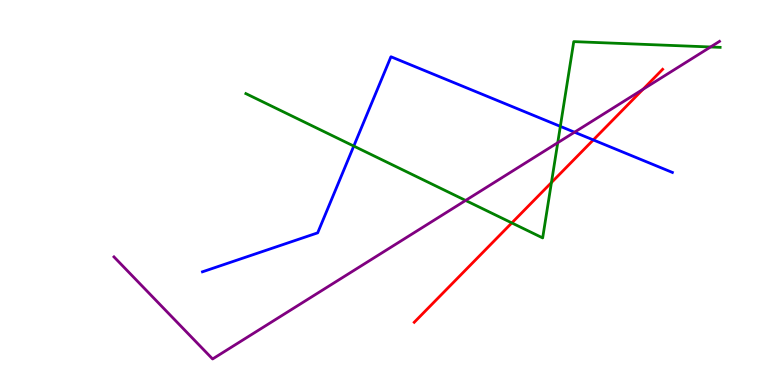[{'lines': ['blue', 'red'], 'intersections': [{'x': 7.66, 'y': 6.37}]}, {'lines': ['green', 'red'], 'intersections': [{'x': 6.6, 'y': 4.21}, {'x': 7.12, 'y': 5.26}]}, {'lines': ['purple', 'red'], 'intersections': [{'x': 8.3, 'y': 7.68}]}, {'lines': ['blue', 'green'], 'intersections': [{'x': 4.56, 'y': 6.21}, {'x': 7.23, 'y': 6.72}]}, {'lines': ['blue', 'purple'], 'intersections': [{'x': 7.41, 'y': 6.57}]}, {'lines': ['green', 'purple'], 'intersections': [{'x': 6.01, 'y': 4.79}, {'x': 7.2, 'y': 6.29}, {'x': 9.17, 'y': 8.78}]}]